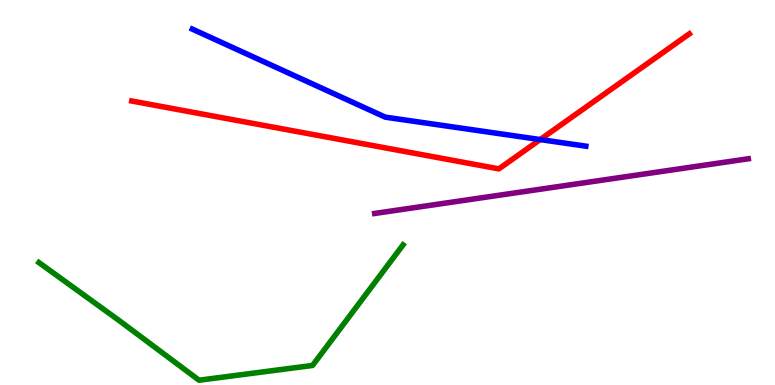[{'lines': ['blue', 'red'], 'intersections': [{'x': 6.97, 'y': 6.38}]}, {'lines': ['green', 'red'], 'intersections': []}, {'lines': ['purple', 'red'], 'intersections': []}, {'lines': ['blue', 'green'], 'intersections': []}, {'lines': ['blue', 'purple'], 'intersections': []}, {'lines': ['green', 'purple'], 'intersections': []}]